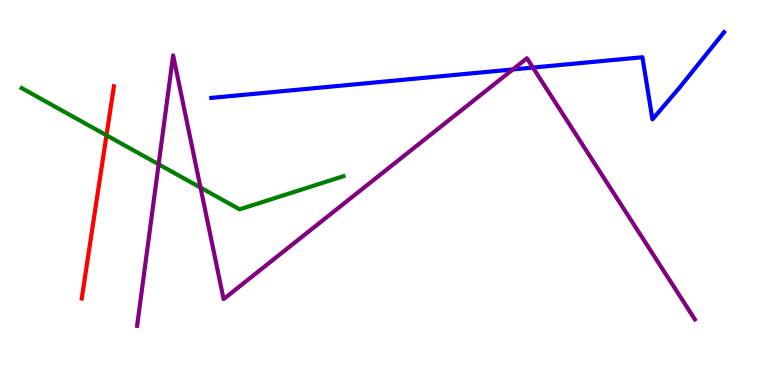[{'lines': ['blue', 'red'], 'intersections': []}, {'lines': ['green', 'red'], 'intersections': [{'x': 1.37, 'y': 6.49}]}, {'lines': ['purple', 'red'], 'intersections': []}, {'lines': ['blue', 'green'], 'intersections': []}, {'lines': ['blue', 'purple'], 'intersections': [{'x': 6.62, 'y': 8.2}, {'x': 6.88, 'y': 8.25}]}, {'lines': ['green', 'purple'], 'intersections': [{'x': 2.05, 'y': 5.73}, {'x': 2.59, 'y': 5.13}]}]